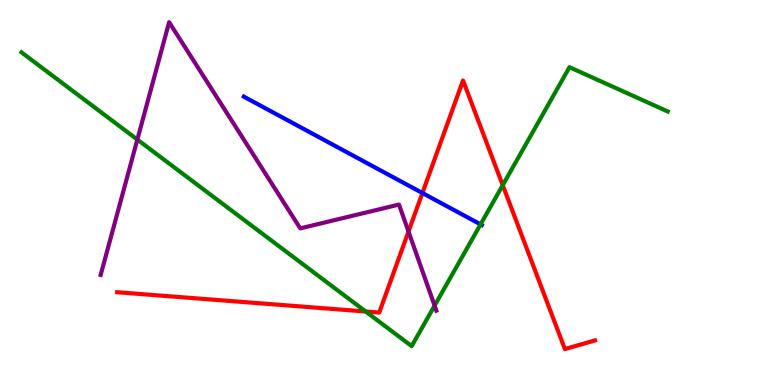[{'lines': ['blue', 'red'], 'intersections': [{'x': 5.45, 'y': 4.99}]}, {'lines': ['green', 'red'], 'intersections': [{'x': 4.72, 'y': 1.91}, {'x': 6.49, 'y': 5.19}]}, {'lines': ['purple', 'red'], 'intersections': [{'x': 5.27, 'y': 3.99}]}, {'lines': ['blue', 'green'], 'intersections': [{'x': 6.2, 'y': 4.17}]}, {'lines': ['blue', 'purple'], 'intersections': []}, {'lines': ['green', 'purple'], 'intersections': [{'x': 1.77, 'y': 6.37}, {'x': 5.61, 'y': 2.06}]}]